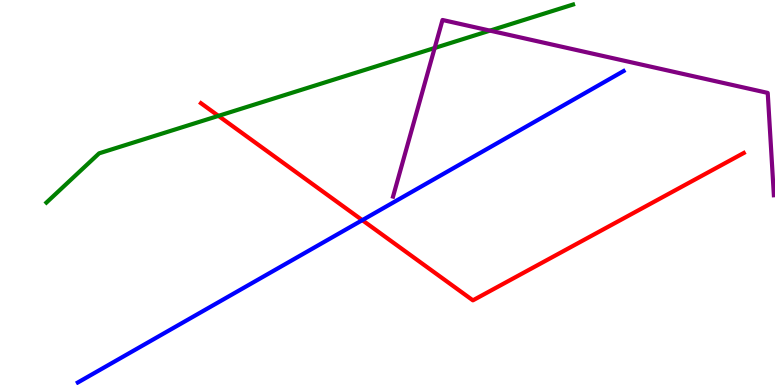[{'lines': ['blue', 'red'], 'intersections': [{'x': 4.67, 'y': 4.28}]}, {'lines': ['green', 'red'], 'intersections': [{'x': 2.82, 'y': 6.99}]}, {'lines': ['purple', 'red'], 'intersections': []}, {'lines': ['blue', 'green'], 'intersections': []}, {'lines': ['blue', 'purple'], 'intersections': []}, {'lines': ['green', 'purple'], 'intersections': [{'x': 5.61, 'y': 8.75}, {'x': 6.32, 'y': 9.2}]}]